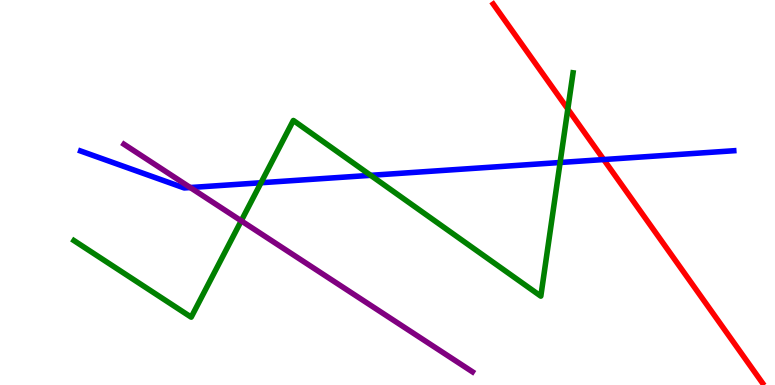[{'lines': ['blue', 'red'], 'intersections': [{'x': 7.79, 'y': 5.86}]}, {'lines': ['green', 'red'], 'intersections': [{'x': 7.33, 'y': 7.17}]}, {'lines': ['purple', 'red'], 'intersections': []}, {'lines': ['blue', 'green'], 'intersections': [{'x': 3.37, 'y': 5.25}, {'x': 4.78, 'y': 5.45}, {'x': 7.23, 'y': 5.78}]}, {'lines': ['blue', 'purple'], 'intersections': [{'x': 2.46, 'y': 5.13}]}, {'lines': ['green', 'purple'], 'intersections': [{'x': 3.11, 'y': 4.26}]}]